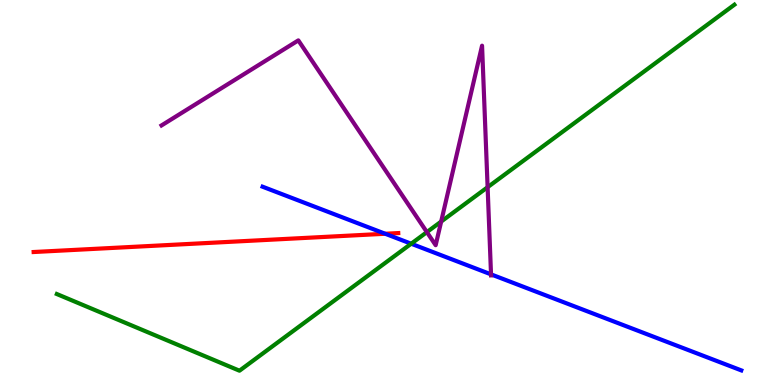[{'lines': ['blue', 'red'], 'intersections': [{'x': 4.97, 'y': 3.93}]}, {'lines': ['green', 'red'], 'intersections': []}, {'lines': ['purple', 'red'], 'intersections': []}, {'lines': ['blue', 'green'], 'intersections': [{'x': 5.31, 'y': 3.67}]}, {'lines': ['blue', 'purple'], 'intersections': [{'x': 6.34, 'y': 2.87}]}, {'lines': ['green', 'purple'], 'intersections': [{'x': 5.51, 'y': 3.97}, {'x': 5.69, 'y': 4.25}, {'x': 6.29, 'y': 5.14}]}]